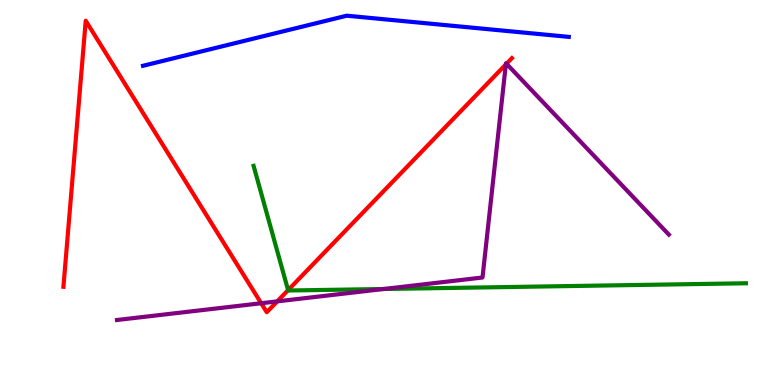[{'lines': ['blue', 'red'], 'intersections': []}, {'lines': ['green', 'red'], 'intersections': [{'x': 3.72, 'y': 2.46}]}, {'lines': ['purple', 'red'], 'intersections': [{'x': 3.37, 'y': 2.12}, {'x': 3.58, 'y': 2.17}, {'x': 6.53, 'y': 8.33}, {'x': 6.54, 'y': 8.34}]}, {'lines': ['blue', 'green'], 'intersections': []}, {'lines': ['blue', 'purple'], 'intersections': []}, {'lines': ['green', 'purple'], 'intersections': [{'x': 4.95, 'y': 2.49}]}]